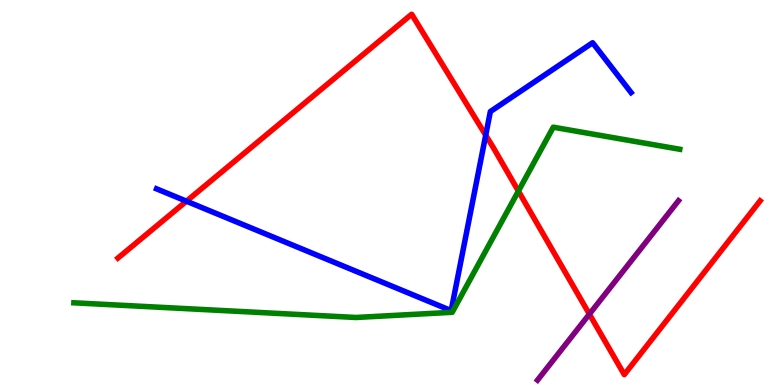[{'lines': ['blue', 'red'], 'intersections': [{'x': 2.41, 'y': 4.77}, {'x': 6.27, 'y': 6.49}]}, {'lines': ['green', 'red'], 'intersections': [{'x': 6.69, 'y': 5.04}]}, {'lines': ['purple', 'red'], 'intersections': [{'x': 7.6, 'y': 1.84}]}, {'lines': ['blue', 'green'], 'intersections': []}, {'lines': ['blue', 'purple'], 'intersections': []}, {'lines': ['green', 'purple'], 'intersections': []}]